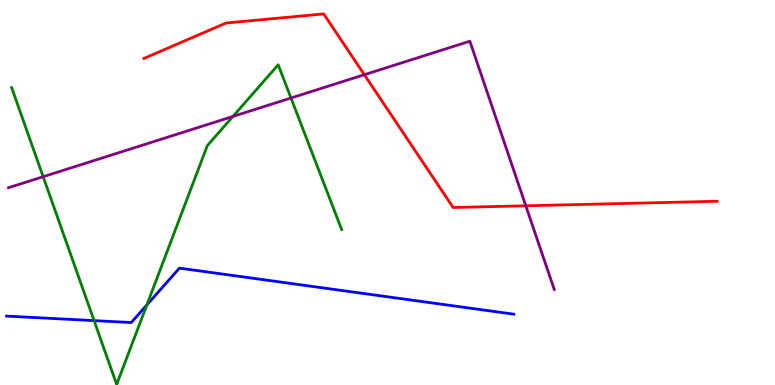[{'lines': ['blue', 'red'], 'intersections': []}, {'lines': ['green', 'red'], 'intersections': []}, {'lines': ['purple', 'red'], 'intersections': [{'x': 4.7, 'y': 8.06}, {'x': 6.78, 'y': 4.65}]}, {'lines': ['blue', 'green'], 'intersections': [{'x': 1.21, 'y': 1.67}, {'x': 1.89, 'y': 2.08}]}, {'lines': ['blue', 'purple'], 'intersections': []}, {'lines': ['green', 'purple'], 'intersections': [{'x': 0.557, 'y': 5.41}, {'x': 3.01, 'y': 6.98}, {'x': 3.75, 'y': 7.45}]}]